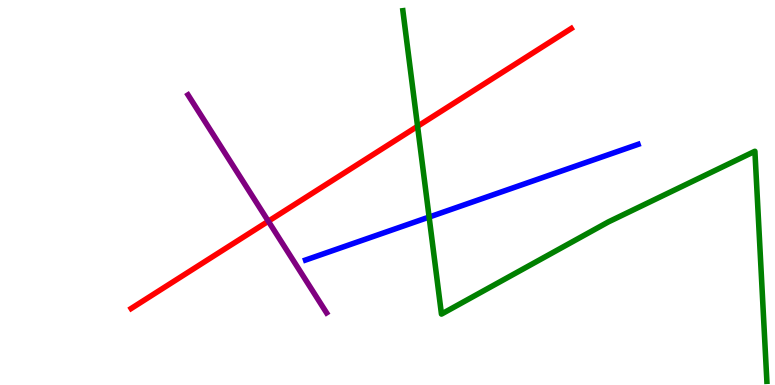[{'lines': ['blue', 'red'], 'intersections': []}, {'lines': ['green', 'red'], 'intersections': [{'x': 5.39, 'y': 6.72}]}, {'lines': ['purple', 'red'], 'intersections': [{'x': 3.46, 'y': 4.25}]}, {'lines': ['blue', 'green'], 'intersections': [{'x': 5.54, 'y': 4.36}]}, {'lines': ['blue', 'purple'], 'intersections': []}, {'lines': ['green', 'purple'], 'intersections': []}]